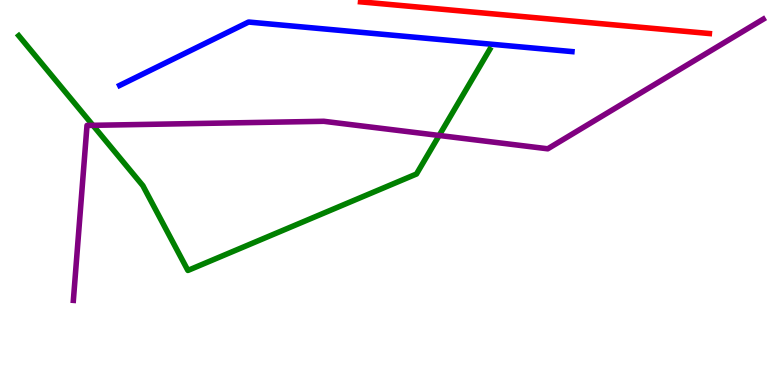[{'lines': ['blue', 'red'], 'intersections': []}, {'lines': ['green', 'red'], 'intersections': []}, {'lines': ['purple', 'red'], 'intersections': []}, {'lines': ['blue', 'green'], 'intersections': []}, {'lines': ['blue', 'purple'], 'intersections': []}, {'lines': ['green', 'purple'], 'intersections': [{'x': 1.2, 'y': 6.74}, {'x': 5.67, 'y': 6.48}]}]